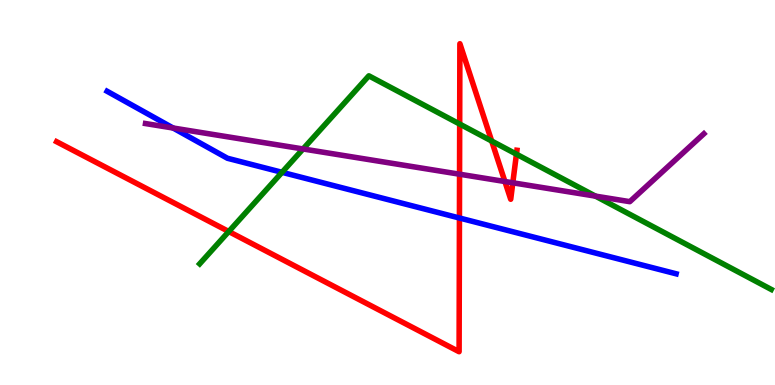[{'lines': ['blue', 'red'], 'intersections': [{'x': 5.93, 'y': 4.34}]}, {'lines': ['green', 'red'], 'intersections': [{'x': 2.95, 'y': 3.99}, {'x': 5.93, 'y': 6.78}, {'x': 6.34, 'y': 6.34}, {'x': 6.66, 'y': 6.0}]}, {'lines': ['purple', 'red'], 'intersections': [{'x': 5.93, 'y': 5.48}, {'x': 6.51, 'y': 5.29}, {'x': 6.62, 'y': 5.25}]}, {'lines': ['blue', 'green'], 'intersections': [{'x': 3.64, 'y': 5.52}]}, {'lines': ['blue', 'purple'], 'intersections': [{'x': 2.23, 'y': 6.67}]}, {'lines': ['green', 'purple'], 'intersections': [{'x': 3.91, 'y': 6.13}, {'x': 7.68, 'y': 4.91}]}]